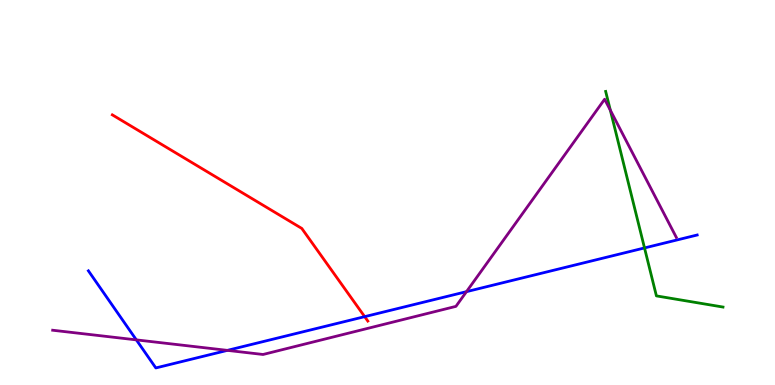[{'lines': ['blue', 'red'], 'intersections': [{'x': 4.71, 'y': 1.78}]}, {'lines': ['green', 'red'], 'intersections': []}, {'lines': ['purple', 'red'], 'intersections': []}, {'lines': ['blue', 'green'], 'intersections': [{'x': 8.32, 'y': 3.56}]}, {'lines': ['blue', 'purple'], 'intersections': [{'x': 1.76, 'y': 1.17}, {'x': 2.93, 'y': 0.899}, {'x': 6.02, 'y': 2.42}]}, {'lines': ['green', 'purple'], 'intersections': [{'x': 7.88, 'y': 7.14}]}]